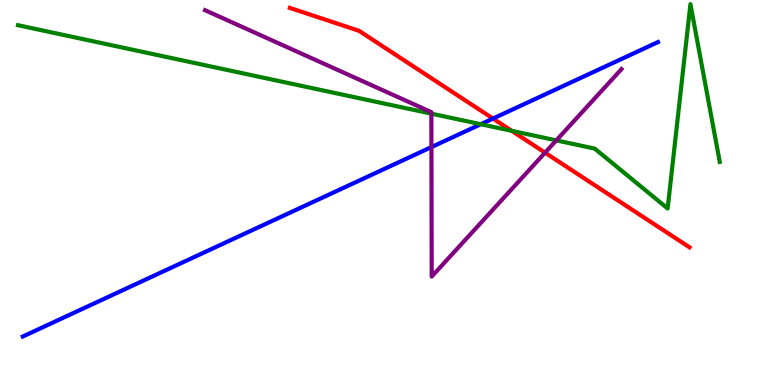[{'lines': ['blue', 'red'], 'intersections': [{'x': 6.36, 'y': 6.92}]}, {'lines': ['green', 'red'], 'intersections': [{'x': 6.6, 'y': 6.6}]}, {'lines': ['purple', 'red'], 'intersections': [{'x': 7.03, 'y': 6.03}]}, {'lines': ['blue', 'green'], 'intersections': [{'x': 6.2, 'y': 6.77}]}, {'lines': ['blue', 'purple'], 'intersections': [{'x': 5.57, 'y': 6.18}]}, {'lines': ['green', 'purple'], 'intersections': [{'x': 5.57, 'y': 7.05}, {'x': 7.18, 'y': 6.35}]}]